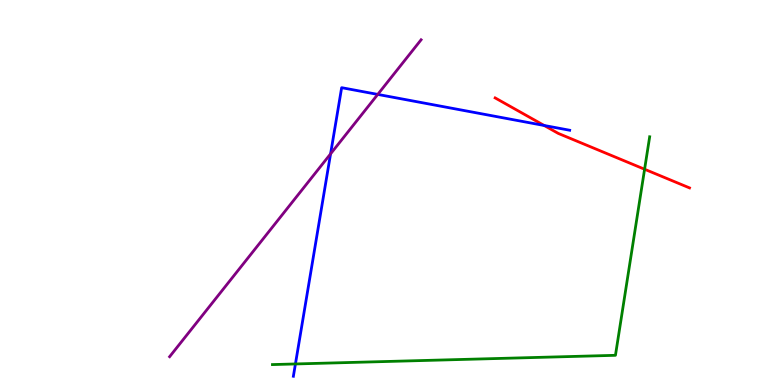[{'lines': ['blue', 'red'], 'intersections': [{'x': 7.02, 'y': 6.74}]}, {'lines': ['green', 'red'], 'intersections': [{'x': 8.32, 'y': 5.6}]}, {'lines': ['purple', 'red'], 'intersections': []}, {'lines': ['blue', 'green'], 'intersections': [{'x': 3.81, 'y': 0.547}]}, {'lines': ['blue', 'purple'], 'intersections': [{'x': 4.27, 'y': 6.0}, {'x': 4.87, 'y': 7.55}]}, {'lines': ['green', 'purple'], 'intersections': []}]